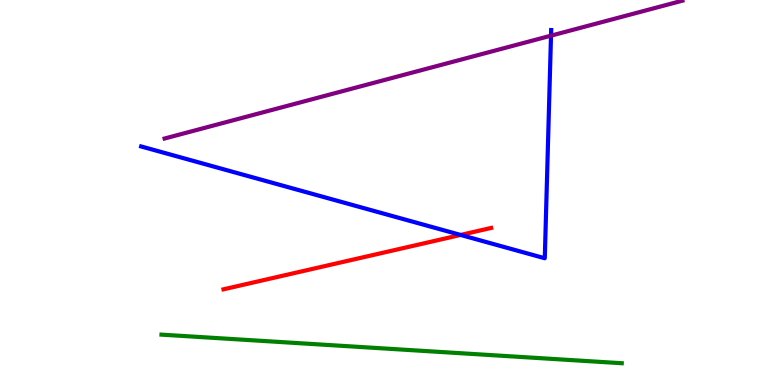[{'lines': ['blue', 'red'], 'intersections': [{'x': 5.94, 'y': 3.9}]}, {'lines': ['green', 'red'], 'intersections': []}, {'lines': ['purple', 'red'], 'intersections': []}, {'lines': ['blue', 'green'], 'intersections': []}, {'lines': ['blue', 'purple'], 'intersections': [{'x': 7.11, 'y': 9.07}]}, {'lines': ['green', 'purple'], 'intersections': []}]